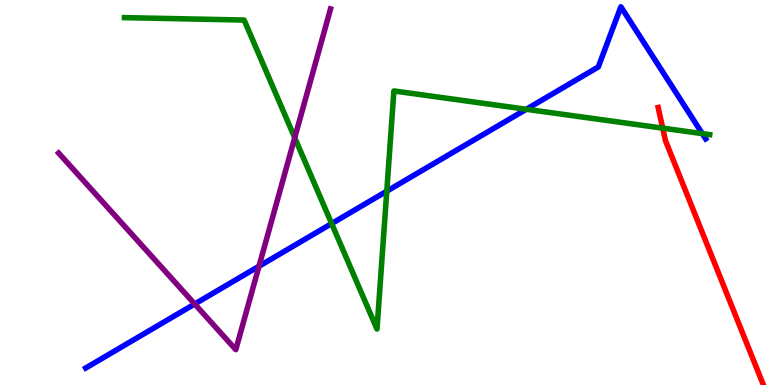[{'lines': ['blue', 'red'], 'intersections': []}, {'lines': ['green', 'red'], 'intersections': [{'x': 8.55, 'y': 6.67}]}, {'lines': ['purple', 'red'], 'intersections': []}, {'lines': ['blue', 'green'], 'intersections': [{'x': 4.28, 'y': 4.19}, {'x': 4.99, 'y': 5.03}, {'x': 6.79, 'y': 7.16}, {'x': 9.06, 'y': 6.53}]}, {'lines': ['blue', 'purple'], 'intersections': [{'x': 2.51, 'y': 2.1}, {'x': 3.34, 'y': 3.08}]}, {'lines': ['green', 'purple'], 'intersections': [{'x': 3.8, 'y': 6.42}]}]